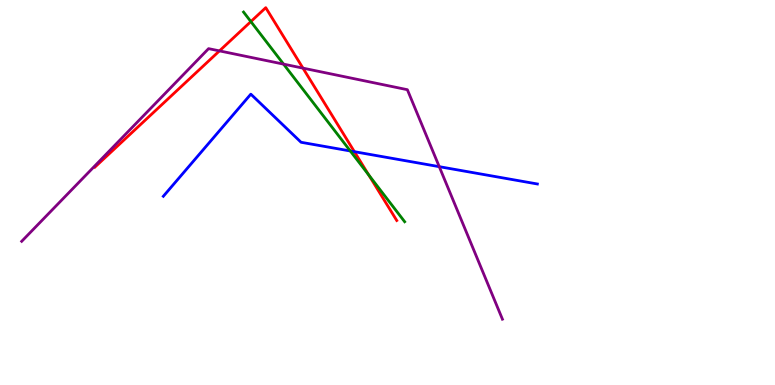[{'lines': ['blue', 'red'], 'intersections': [{'x': 4.57, 'y': 6.06}]}, {'lines': ['green', 'red'], 'intersections': [{'x': 3.24, 'y': 9.44}, {'x': 4.76, 'y': 5.46}]}, {'lines': ['purple', 'red'], 'intersections': [{'x': 2.83, 'y': 8.68}, {'x': 3.91, 'y': 8.23}]}, {'lines': ['blue', 'green'], 'intersections': [{'x': 4.52, 'y': 6.08}]}, {'lines': ['blue', 'purple'], 'intersections': [{'x': 5.67, 'y': 5.67}]}, {'lines': ['green', 'purple'], 'intersections': [{'x': 3.66, 'y': 8.33}]}]